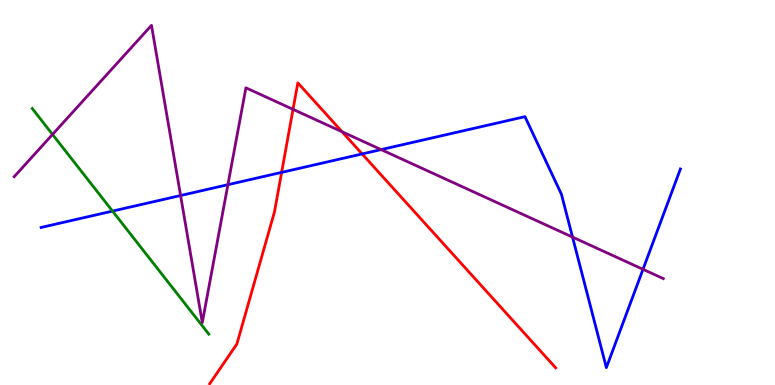[{'lines': ['blue', 'red'], 'intersections': [{'x': 3.63, 'y': 5.52}, {'x': 4.67, 'y': 6.0}]}, {'lines': ['green', 'red'], 'intersections': []}, {'lines': ['purple', 'red'], 'intersections': [{'x': 3.78, 'y': 7.16}, {'x': 4.41, 'y': 6.58}]}, {'lines': ['blue', 'green'], 'intersections': [{'x': 1.45, 'y': 4.52}]}, {'lines': ['blue', 'purple'], 'intersections': [{'x': 2.33, 'y': 4.92}, {'x': 2.94, 'y': 5.2}, {'x': 4.92, 'y': 6.11}, {'x': 7.39, 'y': 3.84}, {'x': 8.3, 'y': 3.0}]}, {'lines': ['green', 'purple'], 'intersections': [{'x': 0.678, 'y': 6.51}]}]